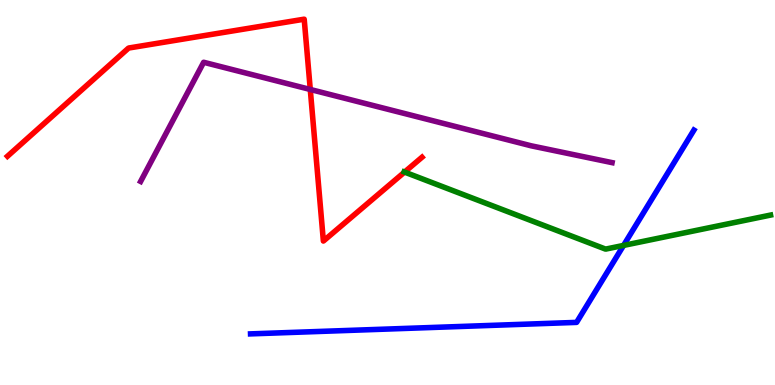[{'lines': ['blue', 'red'], 'intersections': []}, {'lines': ['green', 'red'], 'intersections': [{'x': 5.22, 'y': 5.53}]}, {'lines': ['purple', 'red'], 'intersections': [{'x': 4.0, 'y': 7.68}]}, {'lines': ['blue', 'green'], 'intersections': [{'x': 8.05, 'y': 3.63}]}, {'lines': ['blue', 'purple'], 'intersections': []}, {'lines': ['green', 'purple'], 'intersections': []}]